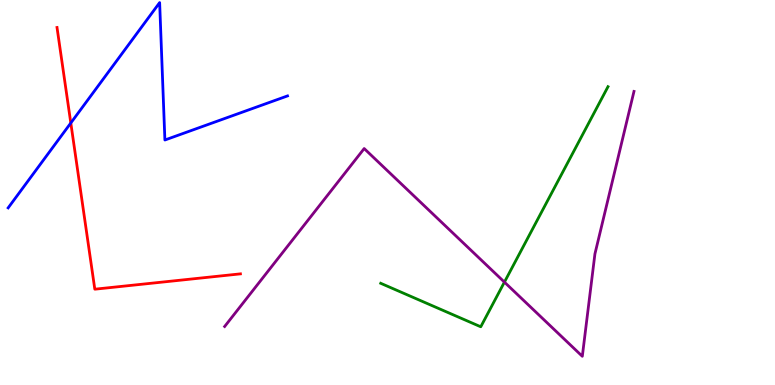[{'lines': ['blue', 'red'], 'intersections': [{'x': 0.914, 'y': 6.81}]}, {'lines': ['green', 'red'], 'intersections': []}, {'lines': ['purple', 'red'], 'intersections': []}, {'lines': ['blue', 'green'], 'intersections': []}, {'lines': ['blue', 'purple'], 'intersections': []}, {'lines': ['green', 'purple'], 'intersections': [{'x': 6.51, 'y': 2.67}]}]